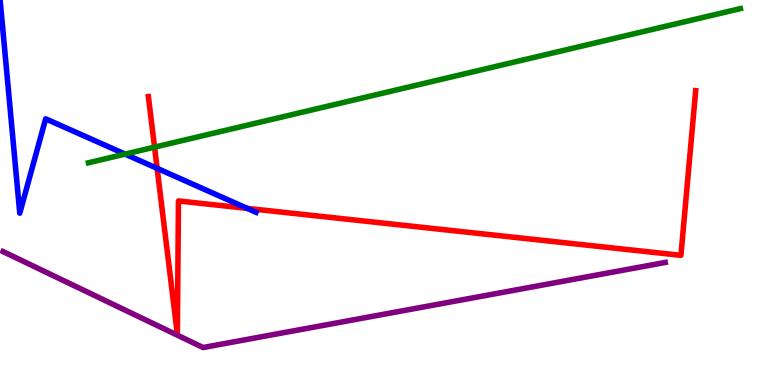[{'lines': ['blue', 'red'], 'intersections': [{'x': 2.03, 'y': 5.63}, {'x': 3.19, 'y': 4.59}]}, {'lines': ['green', 'red'], 'intersections': [{'x': 1.99, 'y': 6.18}]}, {'lines': ['purple', 'red'], 'intersections': []}, {'lines': ['blue', 'green'], 'intersections': [{'x': 1.61, 'y': 6.0}]}, {'lines': ['blue', 'purple'], 'intersections': []}, {'lines': ['green', 'purple'], 'intersections': []}]